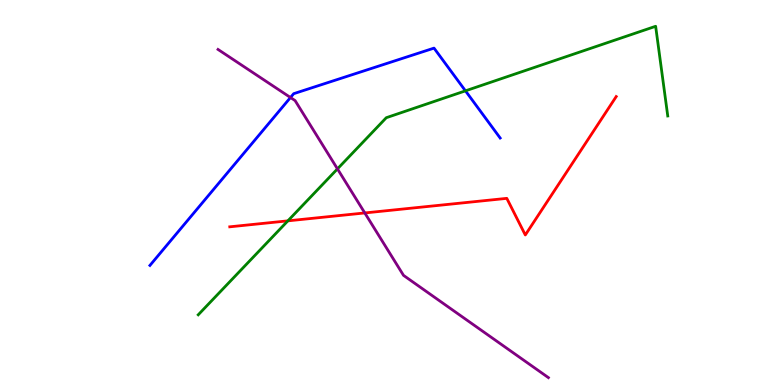[{'lines': ['blue', 'red'], 'intersections': []}, {'lines': ['green', 'red'], 'intersections': [{'x': 3.71, 'y': 4.26}]}, {'lines': ['purple', 'red'], 'intersections': [{'x': 4.71, 'y': 4.47}]}, {'lines': ['blue', 'green'], 'intersections': [{'x': 6.01, 'y': 7.64}]}, {'lines': ['blue', 'purple'], 'intersections': [{'x': 3.75, 'y': 7.47}]}, {'lines': ['green', 'purple'], 'intersections': [{'x': 4.35, 'y': 5.61}]}]